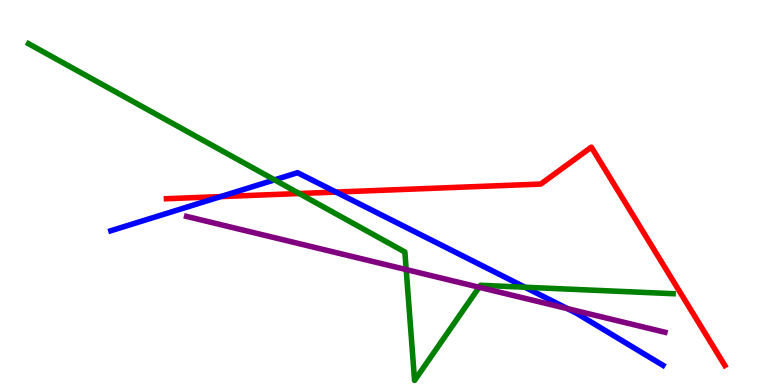[{'lines': ['blue', 'red'], 'intersections': [{'x': 2.85, 'y': 4.89}, {'x': 4.34, 'y': 5.01}]}, {'lines': ['green', 'red'], 'intersections': [{'x': 3.86, 'y': 4.97}]}, {'lines': ['purple', 'red'], 'intersections': []}, {'lines': ['blue', 'green'], 'intersections': [{'x': 3.54, 'y': 5.33}, {'x': 6.77, 'y': 2.54}]}, {'lines': ['blue', 'purple'], 'intersections': [{'x': 7.32, 'y': 1.98}]}, {'lines': ['green', 'purple'], 'intersections': [{'x': 5.24, 'y': 3.0}, {'x': 6.18, 'y': 2.54}]}]